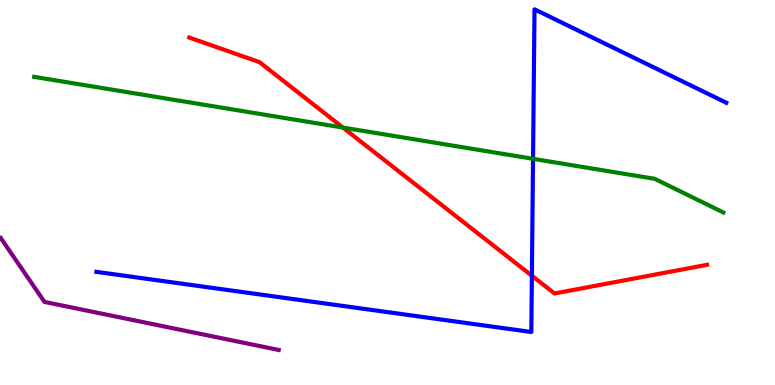[{'lines': ['blue', 'red'], 'intersections': [{'x': 6.86, 'y': 2.84}]}, {'lines': ['green', 'red'], 'intersections': [{'x': 4.42, 'y': 6.69}]}, {'lines': ['purple', 'red'], 'intersections': []}, {'lines': ['blue', 'green'], 'intersections': [{'x': 6.88, 'y': 5.87}]}, {'lines': ['blue', 'purple'], 'intersections': []}, {'lines': ['green', 'purple'], 'intersections': []}]